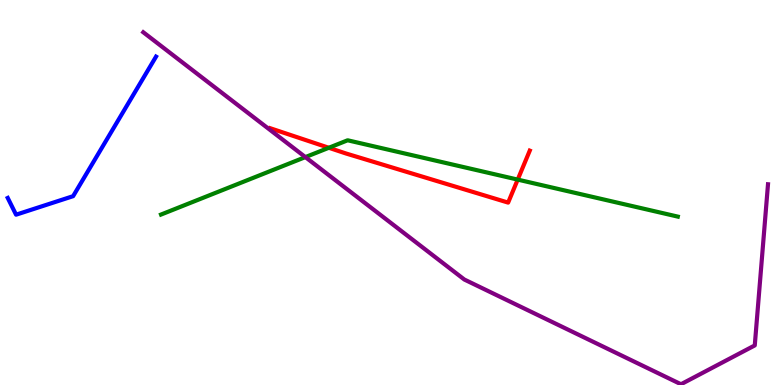[{'lines': ['blue', 'red'], 'intersections': []}, {'lines': ['green', 'red'], 'intersections': [{'x': 4.24, 'y': 6.16}, {'x': 6.68, 'y': 5.34}]}, {'lines': ['purple', 'red'], 'intersections': []}, {'lines': ['blue', 'green'], 'intersections': []}, {'lines': ['blue', 'purple'], 'intersections': []}, {'lines': ['green', 'purple'], 'intersections': [{'x': 3.94, 'y': 5.92}]}]